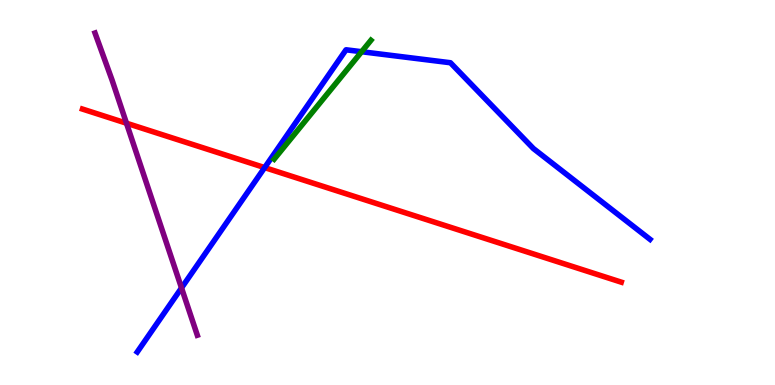[{'lines': ['blue', 'red'], 'intersections': [{'x': 3.41, 'y': 5.65}]}, {'lines': ['green', 'red'], 'intersections': []}, {'lines': ['purple', 'red'], 'intersections': [{'x': 1.63, 'y': 6.8}]}, {'lines': ['blue', 'green'], 'intersections': [{'x': 4.67, 'y': 8.66}]}, {'lines': ['blue', 'purple'], 'intersections': [{'x': 2.34, 'y': 2.52}]}, {'lines': ['green', 'purple'], 'intersections': []}]